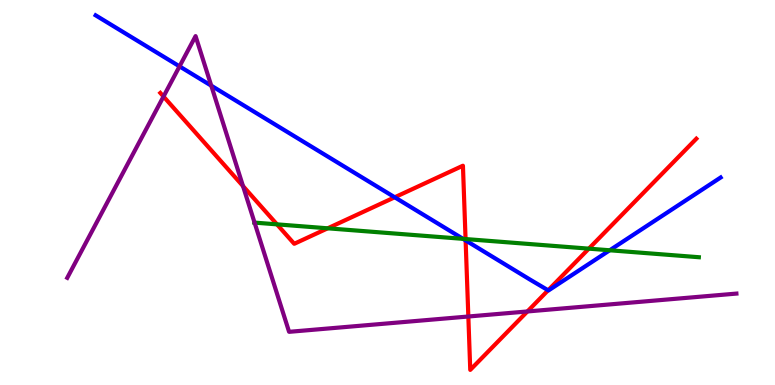[{'lines': ['blue', 'red'], 'intersections': [{'x': 5.09, 'y': 4.88}, {'x': 6.01, 'y': 3.76}, {'x': 7.07, 'y': 2.46}]}, {'lines': ['green', 'red'], 'intersections': [{'x': 3.57, 'y': 4.17}, {'x': 4.23, 'y': 4.07}, {'x': 6.01, 'y': 3.79}, {'x': 7.6, 'y': 3.54}]}, {'lines': ['purple', 'red'], 'intersections': [{'x': 2.11, 'y': 7.49}, {'x': 3.14, 'y': 5.17}, {'x': 6.04, 'y': 1.78}, {'x': 6.81, 'y': 1.91}]}, {'lines': ['blue', 'green'], 'intersections': [{'x': 5.97, 'y': 3.8}, {'x': 7.87, 'y': 3.5}]}, {'lines': ['blue', 'purple'], 'intersections': [{'x': 2.32, 'y': 8.28}, {'x': 2.73, 'y': 7.77}]}, {'lines': ['green', 'purple'], 'intersections': [{'x': 3.28, 'y': 4.22}]}]